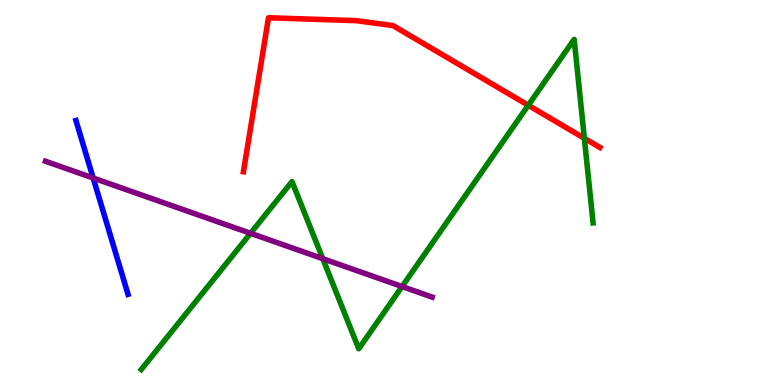[{'lines': ['blue', 'red'], 'intersections': []}, {'lines': ['green', 'red'], 'intersections': [{'x': 6.82, 'y': 7.27}, {'x': 7.54, 'y': 6.41}]}, {'lines': ['purple', 'red'], 'intersections': []}, {'lines': ['blue', 'green'], 'intersections': []}, {'lines': ['blue', 'purple'], 'intersections': [{'x': 1.2, 'y': 5.38}]}, {'lines': ['green', 'purple'], 'intersections': [{'x': 3.23, 'y': 3.94}, {'x': 4.17, 'y': 3.28}, {'x': 5.19, 'y': 2.56}]}]